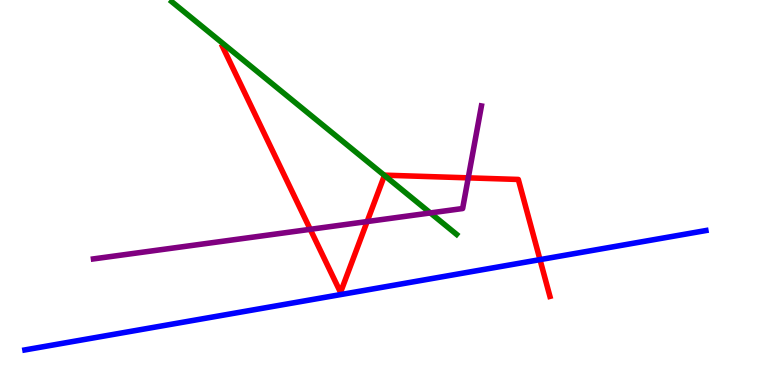[{'lines': ['blue', 'red'], 'intersections': [{'x': 6.97, 'y': 3.26}]}, {'lines': ['green', 'red'], 'intersections': [{'x': 4.96, 'y': 5.44}]}, {'lines': ['purple', 'red'], 'intersections': [{'x': 4.0, 'y': 4.04}, {'x': 4.74, 'y': 4.25}, {'x': 6.04, 'y': 5.38}]}, {'lines': ['blue', 'green'], 'intersections': []}, {'lines': ['blue', 'purple'], 'intersections': []}, {'lines': ['green', 'purple'], 'intersections': [{'x': 5.55, 'y': 4.47}]}]